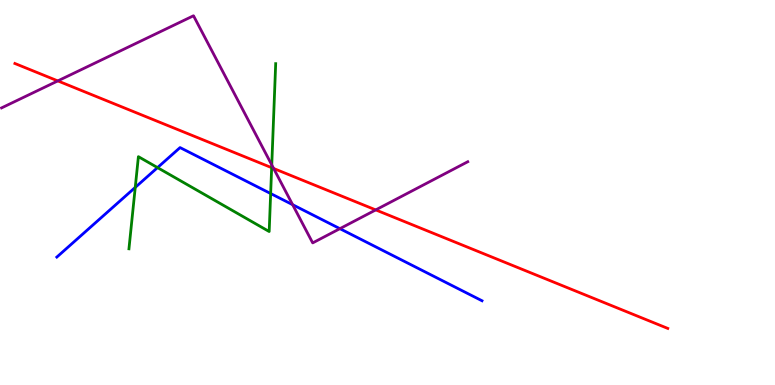[{'lines': ['blue', 'red'], 'intersections': []}, {'lines': ['green', 'red'], 'intersections': [{'x': 3.51, 'y': 5.64}]}, {'lines': ['purple', 'red'], 'intersections': [{'x': 0.746, 'y': 7.9}, {'x': 3.53, 'y': 5.62}, {'x': 4.85, 'y': 4.55}]}, {'lines': ['blue', 'green'], 'intersections': [{'x': 1.75, 'y': 5.13}, {'x': 2.03, 'y': 5.65}, {'x': 3.49, 'y': 4.97}]}, {'lines': ['blue', 'purple'], 'intersections': [{'x': 3.78, 'y': 4.68}, {'x': 4.39, 'y': 4.06}]}, {'lines': ['green', 'purple'], 'intersections': [{'x': 3.51, 'y': 5.72}]}]